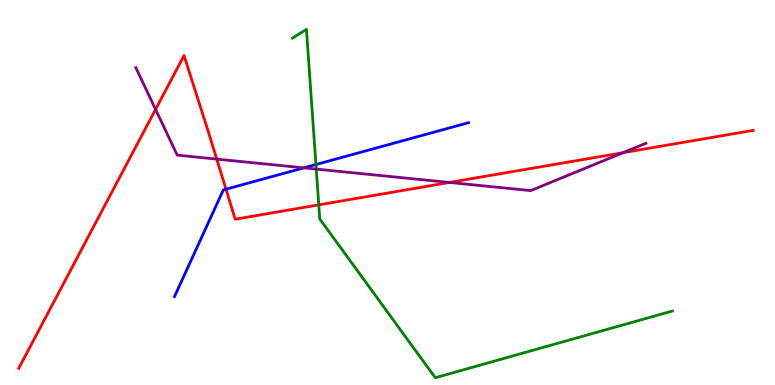[{'lines': ['blue', 'red'], 'intersections': [{'x': 2.92, 'y': 5.09}]}, {'lines': ['green', 'red'], 'intersections': [{'x': 4.11, 'y': 4.68}]}, {'lines': ['purple', 'red'], 'intersections': [{'x': 2.01, 'y': 7.16}, {'x': 2.8, 'y': 5.87}, {'x': 5.8, 'y': 5.26}, {'x': 8.04, 'y': 6.03}]}, {'lines': ['blue', 'green'], 'intersections': [{'x': 4.08, 'y': 5.73}]}, {'lines': ['blue', 'purple'], 'intersections': [{'x': 3.92, 'y': 5.64}]}, {'lines': ['green', 'purple'], 'intersections': [{'x': 4.08, 'y': 5.61}]}]